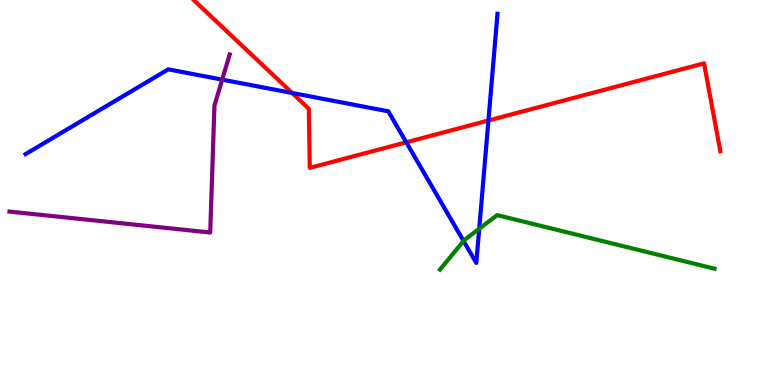[{'lines': ['blue', 'red'], 'intersections': [{'x': 3.77, 'y': 7.59}, {'x': 5.24, 'y': 6.3}, {'x': 6.3, 'y': 6.87}]}, {'lines': ['green', 'red'], 'intersections': []}, {'lines': ['purple', 'red'], 'intersections': []}, {'lines': ['blue', 'green'], 'intersections': [{'x': 5.98, 'y': 3.74}, {'x': 6.18, 'y': 4.06}]}, {'lines': ['blue', 'purple'], 'intersections': [{'x': 2.87, 'y': 7.93}]}, {'lines': ['green', 'purple'], 'intersections': []}]